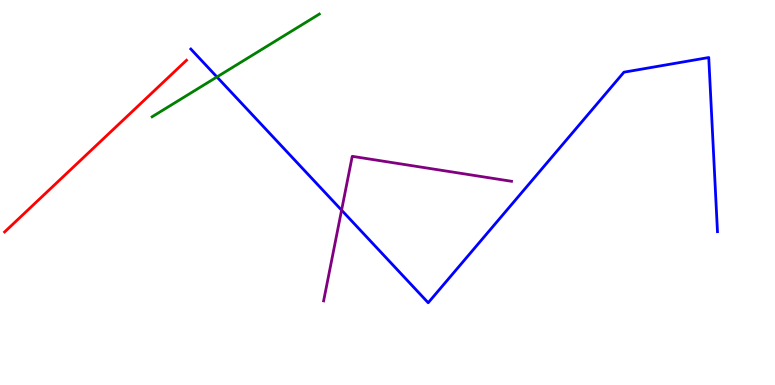[{'lines': ['blue', 'red'], 'intersections': []}, {'lines': ['green', 'red'], 'intersections': []}, {'lines': ['purple', 'red'], 'intersections': []}, {'lines': ['blue', 'green'], 'intersections': [{'x': 2.8, 'y': 8.0}]}, {'lines': ['blue', 'purple'], 'intersections': [{'x': 4.41, 'y': 4.54}]}, {'lines': ['green', 'purple'], 'intersections': []}]